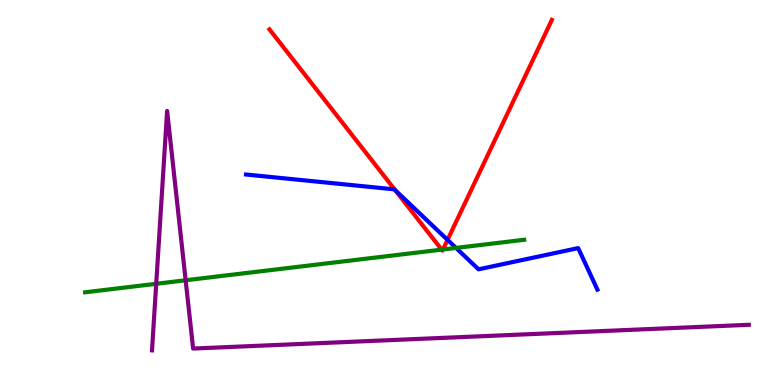[{'lines': ['blue', 'red'], 'intersections': [{'x': 5.1, 'y': 5.06}, {'x': 5.77, 'y': 3.77}]}, {'lines': ['green', 'red'], 'intersections': [{'x': 5.7, 'y': 3.52}, {'x': 5.72, 'y': 3.52}]}, {'lines': ['purple', 'red'], 'intersections': []}, {'lines': ['blue', 'green'], 'intersections': [{'x': 5.88, 'y': 3.56}]}, {'lines': ['blue', 'purple'], 'intersections': []}, {'lines': ['green', 'purple'], 'intersections': [{'x': 2.02, 'y': 2.63}, {'x': 2.4, 'y': 2.72}]}]